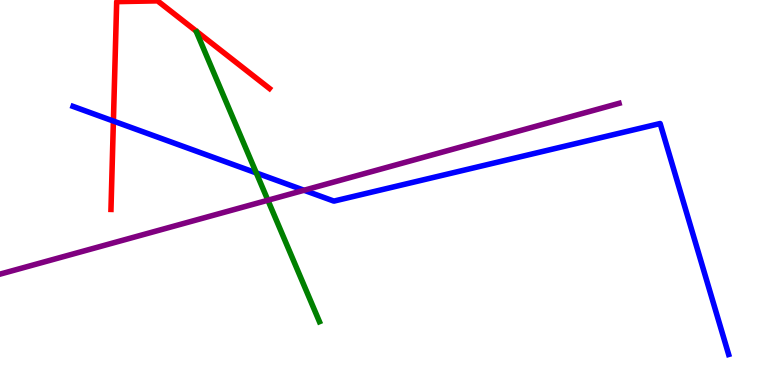[{'lines': ['blue', 'red'], 'intersections': [{'x': 1.46, 'y': 6.86}]}, {'lines': ['green', 'red'], 'intersections': []}, {'lines': ['purple', 'red'], 'intersections': []}, {'lines': ['blue', 'green'], 'intersections': [{'x': 3.31, 'y': 5.51}]}, {'lines': ['blue', 'purple'], 'intersections': [{'x': 3.92, 'y': 5.06}]}, {'lines': ['green', 'purple'], 'intersections': [{'x': 3.46, 'y': 4.8}]}]